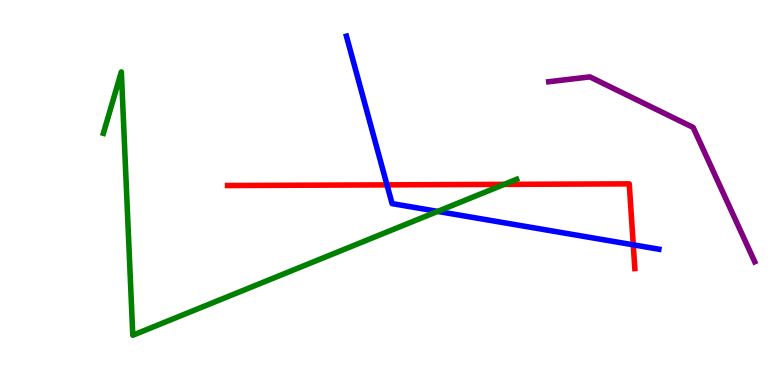[{'lines': ['blue', 'red'], 'intersections': [{'x': 4.99, 'y': 5.2}, {'x': 8.17, 'y': 3.64}]}, {'lines': ['green', 'red'], 'intersections': [{'x': 6.51, 'y': 5.21}]}, {'lines': ['purple', 'red'], 'intersections': []}, {'lines': ['blue', 'green'], 'intersections': [{'x': 5.65, 'y': 4.51}]}, {'lines': ['blue', 'purple'], 'intersections': []}, {'lines': ['green', 'purple'], 'intersections': []}]